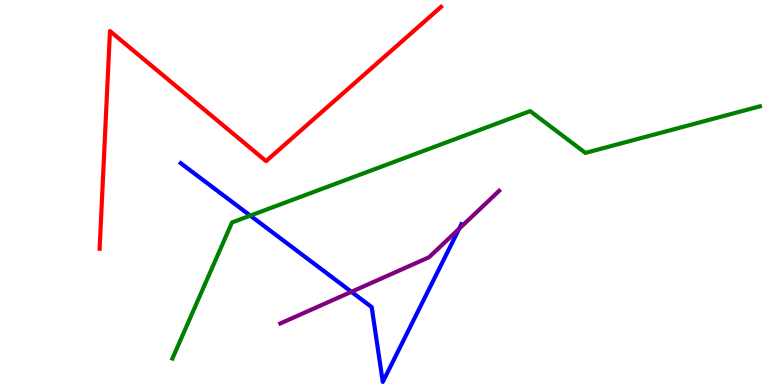[{'lines': ['blue', 'red'], 'intersections': []}, {'lines': ['green', 'red'], 'intersections': []}, {'lines': ['purple', 'red'], 'intersections': []}, {'lines': ['blue', 'green'], 'intersections': [{'x': 3.23, 'y': 4.4}]}, {'lines': ['blue', 'purple'], 'intersections': [{'x': 4.53, 'y': 2.42}, {'x': 5.92, 'y': 4.06}]}, {'lines': ['green', 'purple'], 'intersections': []}]